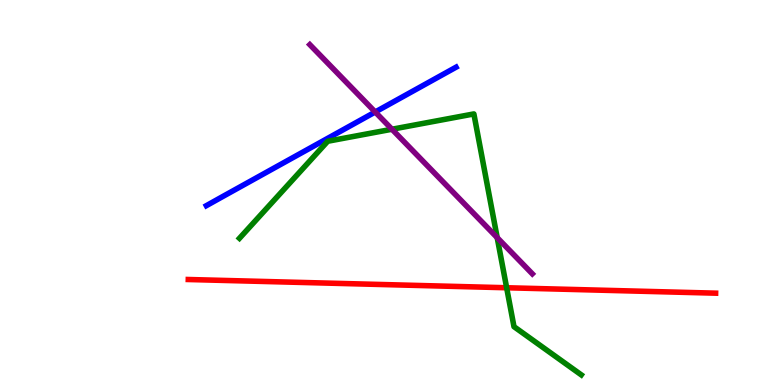[{'lines': ['blue', 'red'], 'intersections': []}, {'lines': ['green', 'red'], 'intersections': [{'x': 6.54, 'y': 2.53}]}, {'lines': ['purple', 'red'], 'intersections': []}, {'lines': ['blue', 'green'], 'intersections': []}, {'lines': ['blue', 'purple'], 'intersections': [{'x': 4.84, 'y': 7.09}]}, {'lines': ['green', 'purple'], 'intersections': [{'x': 5.06, 'y': 6.64}, {'x': 6.42, 'y': 3.83}]}]